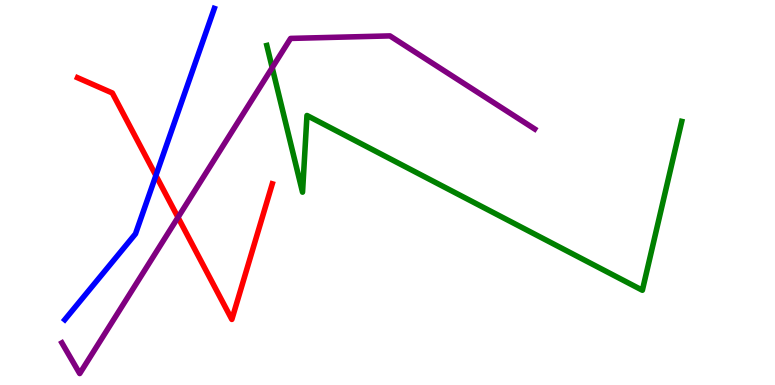[{'lines': ['blue', 'red'], 'intersections': [{'x': 2.01, 'y': 5.44}]}, {'lines': ['green', 'red'], 'intersections': []}, {'lines': ['purple', 'red'], 'intersections': [{'x': 2.3, 'y': 4.35}]}, {'lines': ['blue', 'green'], 'intersections': []}, {'lines': ['blue', 'purple'], 'intersections': []}, {'lines': ['green', 'purple'], 'intersections': [{'x': 3.51, 'y': 8.24}]}]